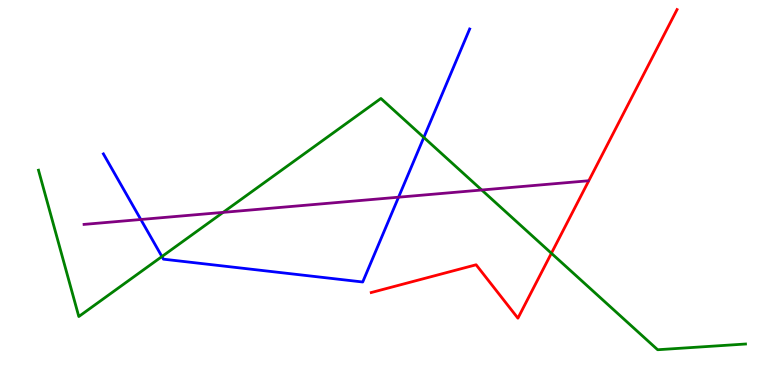[{'lines': ['blue', 'red'], 'intersections': []}, {'lines': ['green', 'red'], 'intersections': [{'x': 7.11, 'y': 3.42}]}, {'lines': ['purple', 'red'], 'intersections': []}, {'lines': ['blue', 'green'], 'intersections': [{'x': 2.09, 'y': 3.34}, {'x': 5.47, 'y': 6.43}]}, {'lines': ['blue', 'purple'], 'intersections': [{'x': 1.82, 'y': 4.3}, {'x': 5.14, 'y': 4.88}]}, {'lines': ['green', 'purple'], 'intersections': [{'x': 2.88, 'y': 4.48}, {'x': 6.22, 'y': 5.06}]}]